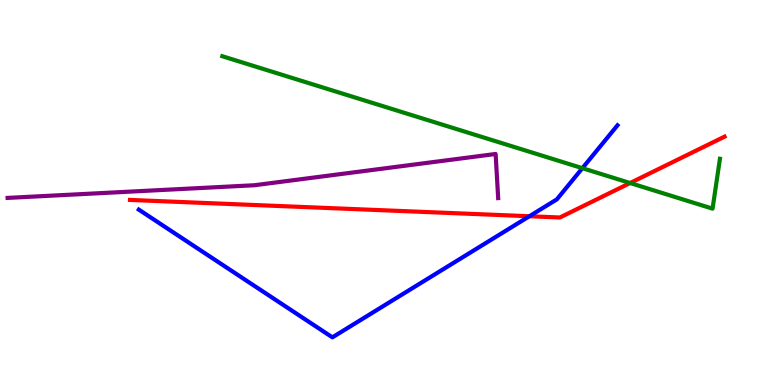[{'lines': ['blue', 'red'], 'intersections': [{'x': 6.83, 'y': 4.38}]}, {'lines': ['green', 'red'], 'intersections': [{'x': 8.13, 'y': 5.25}]}, {'lines': ['purple', 'red'], 'intersections': []}, {'lines': ['blue', 'green'], 'intersections': [{'x': 7.51, 'y': 5.63}]}, {'lines': ['blue', 'purple'], 'intersections': []}, {'lines': ['green', 'purple'], 'intersections': []}]